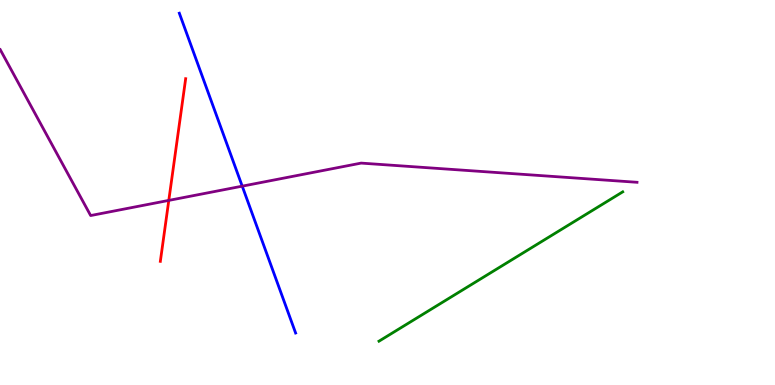[{'lines': ['blue', 'red'], 'intersections': []}, {'lines': ['green', 'red'], 'intersections': []}, {'lines': ['purple', 'red'], 'intersections': [{'x': 2.18, 'y': 4.79}]}, {'lines': ['blue', 'green'], 'intersections': []}, {'lines': ['blue', 'purple'], 'intersections': [{'x': 3.13, 'y': 5.16}]}, {'lines': ['green', 'purple'], 'intersections': []}]